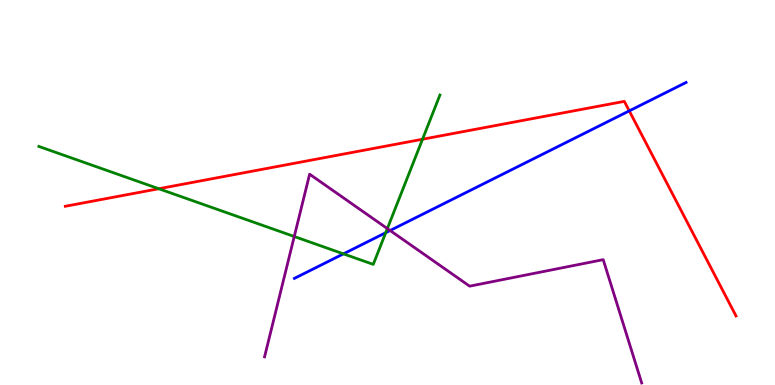[{'lines': ['blue', 'red'], 'intersections': [{'x': 8.12, 'y': 7.12}]}, {'lines': ['green', 'red'], 'intersections': [{'x': 2.05, 'y': 5.1}, {'x': 5.45, 'y': 6.38}]}, {'lines': ['purple', 'red'], 'intersections': []}, {'lines': ['blue', 'green'], 'intersections': [{'x': 4.43, 'y': 3.41}, {'x': 4.98, 'y': 3.96}]}, {'lines': ['blue', 'purple'], 'intersections': [{'x': 5.03, 'y': 4.01}]}, {'lines': ['green', 'purple'], 'intersections': [{'x': 3.8, 'y': 3.86}, {'x': 5.0, 'y': 4.06}]}]